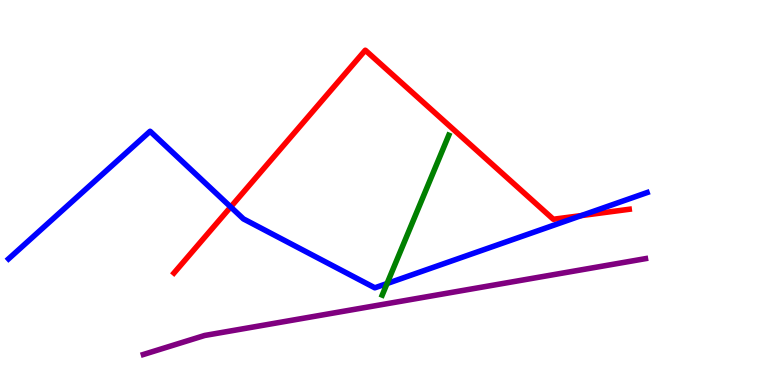[{'lines': ['blue', 'red'], 'intersections': [{'x': 2.98, 'y': 4.62}, {'x': 7.5, 'y': 4.4}]}, {'lines': ['green', 'red'], 'intersections': []}, {'lines': ['purple', 'red'], 'intersections': []}, {'lines': ['blue', 'green'], 'intersections': [{'x': 4.99, 'y': 2.64}]}, {'lines': ['blue', 'purple'], 'intersections': []}, {'lines': ['green', 'purple'], 'intersections': []}]